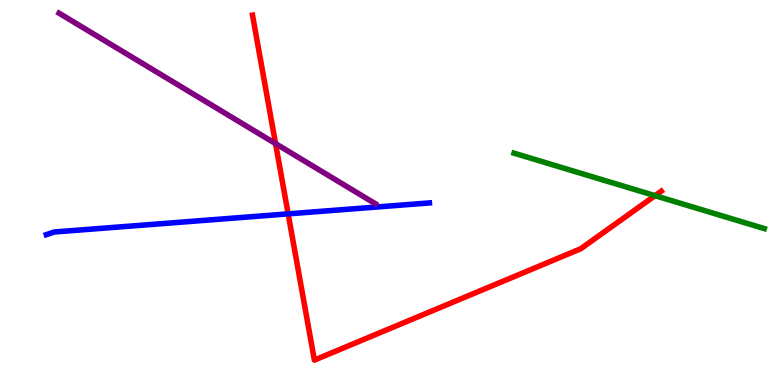[{'lines': ['blue', 'red'], 'intersections': [{'x': 3.72, 'y': 4.44}]}, {'lines': ['green', 'red'], 'intersections': [{'x': 8.45, 'y': 4.92}]}, {'lines': ['purple', 'red'], 'intersections': [{'x': 3.56, 'y': 6.27}]}, {'lines': ['blue', 'green'], 'intersections': []}, {'lines': ['blue', 'purple'], 'intersections': []}, {'lines': ['green', 'purple'], 'intersections': []}]